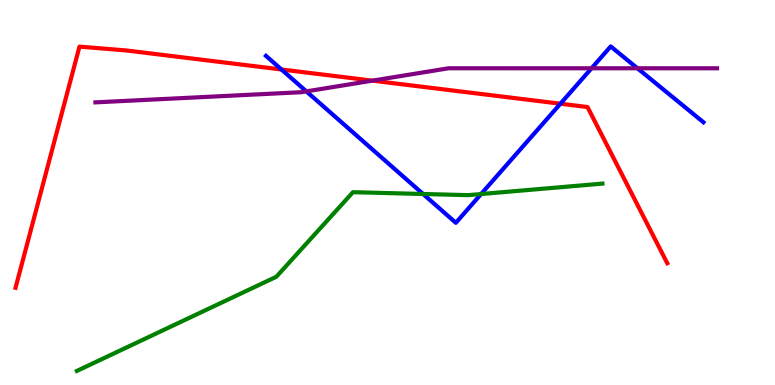[{'lines': ['blue', 'red'], 'intersections': [{'x': 3.63, 'y': 8.2}, {'x': 7.23, 'y': 7.31}]}, {'lines': ['green', 'red'], 'intersections': []}, {'lines': ['purple', 'red'], 'intersections': [{'x': 4.81, 'y': 7.91}]}, {'lines': ['blue', 'green'], 'intersections': [{'x': 5.46, 'y': 4.96}, {'x': 6.21, 'y': 4.96}]}, {'lines': ['blue', 'purple'], 'intersections': [{'x': 3.95, 'y': 7.63}, {'x': 7.63, 'y': 8.23}, {'x': 8.23, 'y': 8.23}]}, {'lines': ['green', 'purple'], 'intersections': []}]